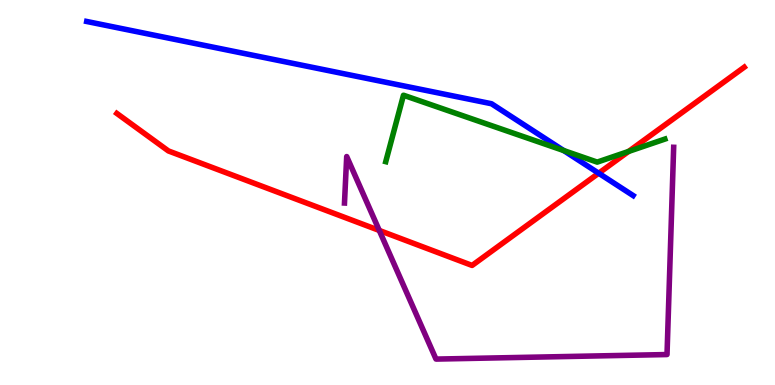[{'lines': ['blue', 'red'], 'intersections': [{'x': 7.72, 'y': 5.5}]}, {'lines': ['green', 'red'], 'intersections': [{'x': 8.11, 'y': 6.07}]}, {'lines': ['purple', 'red'], 'intersections': [{'x': 4.89, 'y': 4.01}]}, {'lines': ['blue', 'green'], 'intersections': [{'x': 7.27, 'y': 6.09}]}, {'lines': ['blue', 'purple'], 'intersections': []}, {'lines': ['green', 'purple'], 'intersections': []}]